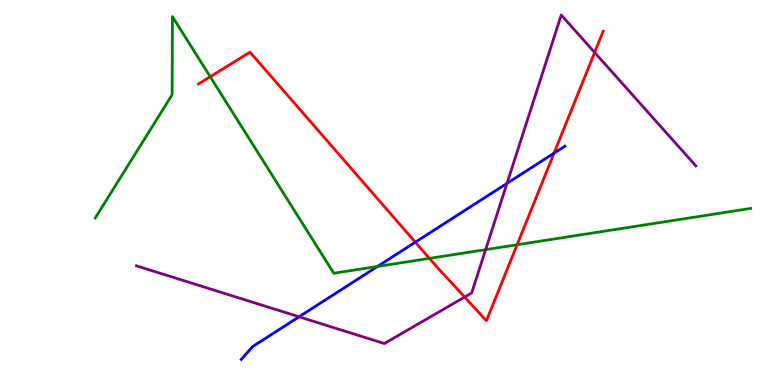[{'lines': ['blue', 'red'], 'intersections': [{'x': 5.36, 'y': 3.71}, {'x': 7.15, 'y': 6.02}]}, {'lines': ['green', 'red'], 'intersections': [{'x': 2.71, 'y': 8.01}, {'x': 5.54, 'y': 3.29}, {'x': 6.67, 'y': 3.64}]}, {'lines': ['purple', 'red'], 'intersections': [{'x': 6.0, 'y': 2.28}, {'x': 7.67, 'y': 8.64}]}, {'lines': ['blue', 'green'], 'intersections': [{'x': 4.87, 'y': 3.08}]}, {'lines': ['blue', 'purple'], 'intersections': [{'x': 3.86, 'y': 1.77}, {'x': 6.54, 'y': 5.24}]}, {'lines': ['green', 'purple'], 'intersections': [{'x': 6.27, 'y': 3.52}]}]